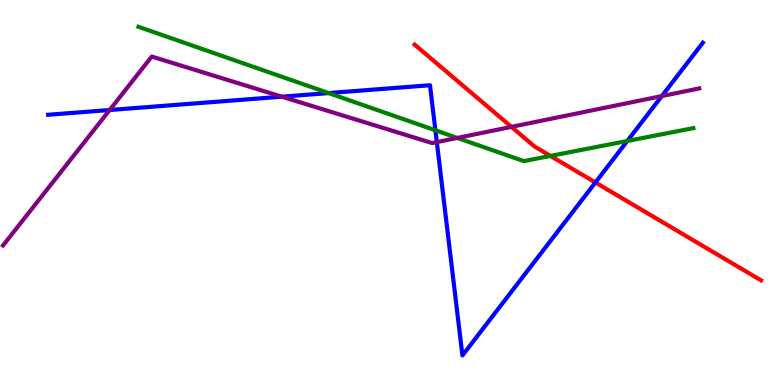[{'lines': ['blue', 'red'], 'intersections': [{'x': 7.68, 'y': 5.26}]}, {'lines': ['green', 'red'], 'intersections': [{'x': 7.1, 'y': 5.95}]}, {'lines': ['purple', 'red'], 'intersections': [{'x': 6.6, 'y': 6.7}]}, {'lines': ['blue', 'green'], 'intersections': [{'x': 4.24, 'y': 7.58}, {'x': 5.62, 'y': 6.62}, {'x': 8.09, 'y': 6.34}]}, {'lines': ['blue', 'purple'], 'intersections': [{'x': 1.41, 'y': 7.14}, {'x': 3.64, 'y': 7.49}, {'x': 5.64, 'y': 6.31}, {'x': 8.54, 'y': 7.5}]}, {'lines': ['green', 'purple'], 'intersections': [{'x': 5.9, 'y': 6.42}]}]